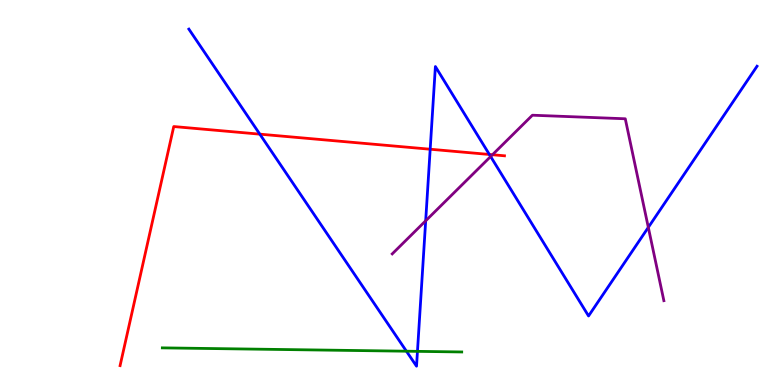[{'lines': ['blue', 'red'], 'intersections': [{'x': 3.35, 'y': 6.52}, {'x': 5.55, 'y': 6.12}, {'x': 6.31, 'y': 5.99}]}, {'lines': ['green', 'red'], 'intersections': []}, {'lines': ['purple', 'red'], 'intersections': [{'x': 6.35, 'y': 5.98}]}, {'lines': ['blue', 'green'], 'intersections': [{'x': 5.24, 'y': 0.878}, {'x': 5.39, 'y': 0.874}]}, {'lines': ['blue', 'purple'], 'intersections': [{'x': 5.49, 'y': 4.26}, {'x': 6.33, 'y': 5.93}, {'x': 8.37, 'y': 4.09}]}, {'lines': ['green', 'purple'], 'intersections': []}]